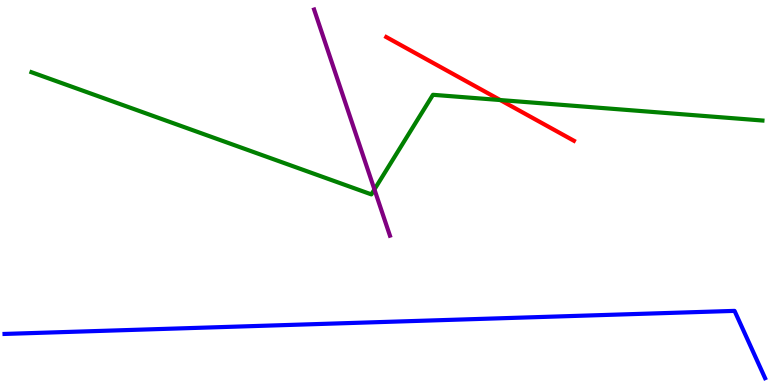[{'lines': ['blue', 'red'], 'intersections': []}, {'lines': ['green', 'red'], 'intersections': [{'x': 6.45, 'y': 7.4}]}, {'lines': ['purple', 'red'], 'intersections': []}, {'lines': ['blue', 'green'], 'intersections': []}, {'lines': ['blue', 'purple'], 'intersections': []}, {'lines': ['green', 'purple'], 'intersections': [{'x': 4.83, 'y': 5.08}]}]